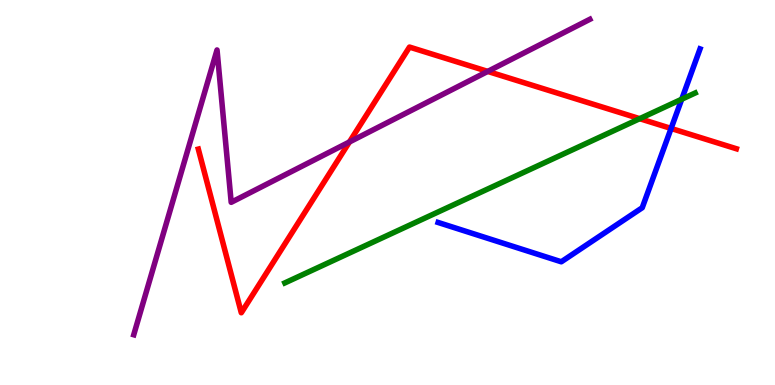[{'lines': ['blue', 'red'], 'intersections': [{'x': 8.66, 'y': 6.66}]}, {'lines': ['green', 'red'], 'intersections': [{'x': 8.25, 'y': 6.92}]}, {'lines': ['purple', 'red'], 'intersections': [{'x': 4.51, 'y': 6.31}, {'x': 6.29, 'y': 8.15}]}, {'lines': ['blue', 'green'], 'intersections': [{'x': 8.8, 'y': 7.42}]}, {'lines': ['blue', 'purple'], 'intersections': []}, {'lines': ['green', 'purple'], 'intersections': []}]